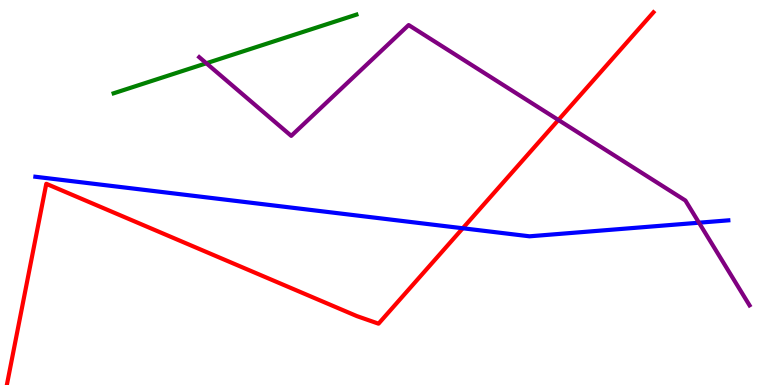[{'lines': ['blue', 'red'], 'intersections': [{'x': 5.97, 'y': 4.07}]}, {'lines': ['green', 'red'], 'intersections': []}, {'lines': ['purple', 'red'], 'intersections': [{'x': 7.2, 'y': 6.88}]}, {'lines': ['blue', 'green'], 'intersections': []}, {'lines': ['blue', 'purple'], 'intersections': [{'x': 9.02, 'y': 4.22}]}, {'lines': ['green', 'purple'], 'intersections': [{'x': 2.66, 'y': 8.36}]}]